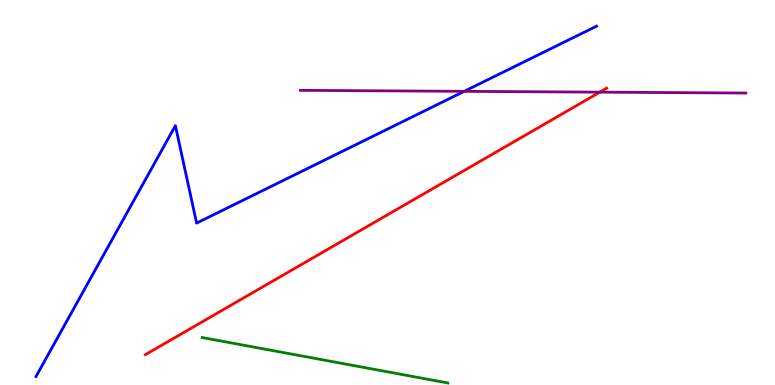[{'lines': ['blue', 'red'], 'intersections': []}, {'lines': ['green', 'red'], 'intersections': []}, {'lines': ['purple', 'red'], 'intersections': [{'x': 7.74, 'y': 7.61}]}, {'lines': ['blue', 'green'], 'intersections': []}, {'lines': ['blue', 'purple'], 'intersections': [{'x': 5.99, 'y': 7.63}]}, {'lines': ['green', 'purple'], 'intersections': []}]